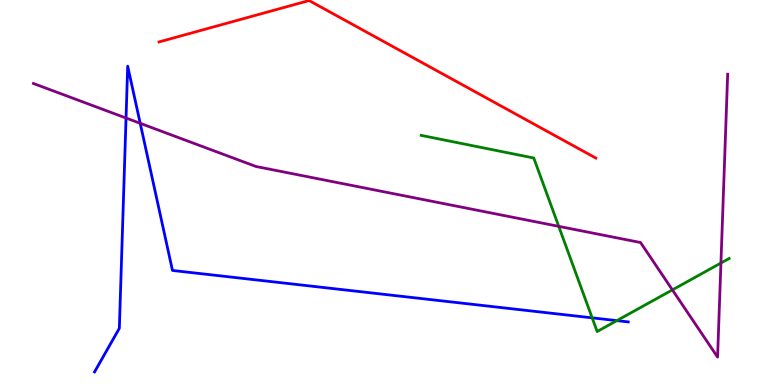[{'lines': ['blue', 'red'], 'intersections': []}, {'lines': ['green', 'red'], 'intersections': []}, {'lines': ['purple', 'red'], 'intersections': []}, {'lines': ['blue', 'green'], 'intersections': [{'x': 7.64, 'y': 1.74}, {'x': 7.96, 'y': 1.67}]}, {'lines': ['blue', 'purple'], 'intersections': [{'x': 1.63, 'y': 6.93}, {'x': 1.81, 'y': 6.8}]}, {'lines': ['green', 'purple'], 'intersections': [{'x': 7.21, 'y': 4.12}, {'x': 8.68, 'y': 2.47}, {'x': 9.3, 'y': 3.17}]}]